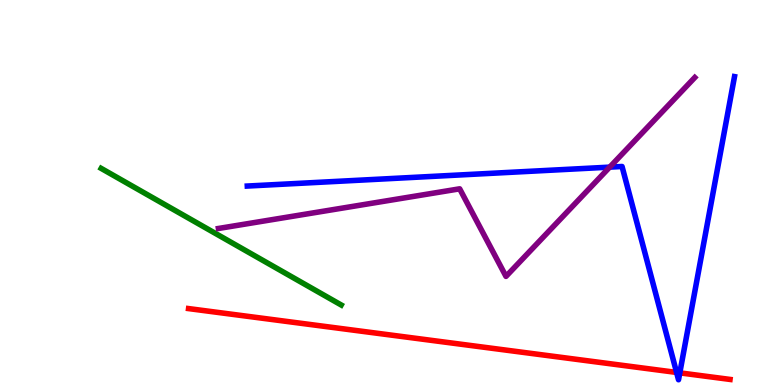[{'lines': ['blue', 'red'], 'intersections': [{'x': 8.73, 'y': 0.326}, {'x': 8.77, 'y': 0.315}]}, {'lines': ['green', 'red'], 'intersections': []}, {'lines': ['purple', 'red'], 'intersections': []}, {'lines': ['blue', 'green'], 'intersections': []}, {'lines': ['blue', 'purple'], 'intersections': [{'x': 7.87, 'y': 5.66}]}, {'lines': ['green', 'purple'], 'intersections': []}]